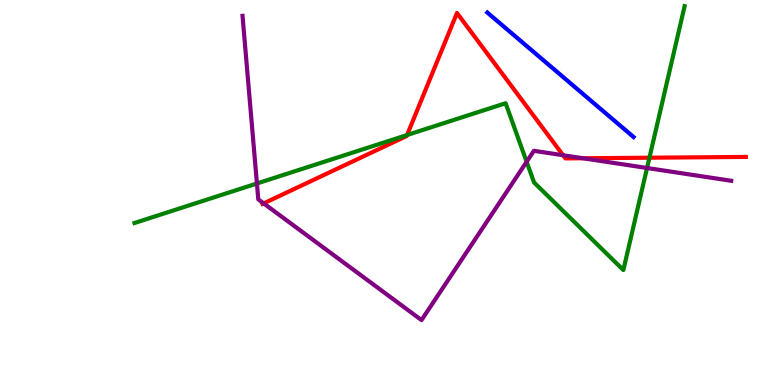[{'lines': ['blue', 'red'], 'intersections': []}, {'lines': ['green', 'red'], 'intersections': [{'x': 5.25, 'y': 6.49}, {'x': 8.38, 'y': 5.9}]}, {'lines': ['purple', 'red'], 'intersections': [{'x': 3.4, 'y': 4.72}, {'x': 7.27, 'y': 5.97}, {'x': 7.52, 'y': 5.89}]}, {'lines': ['blue', 'green'], 'intersections': []}, {'lines': ['blue', 'purple'], 'intersections': []}, {'lines': ['green', 'purple'], 'intersections': [{'x': 3.32, 'y': 5.23}, {'x': 6.8, 'y': 5.8}, {'x': 8.35, 'y': 5.64}]}]